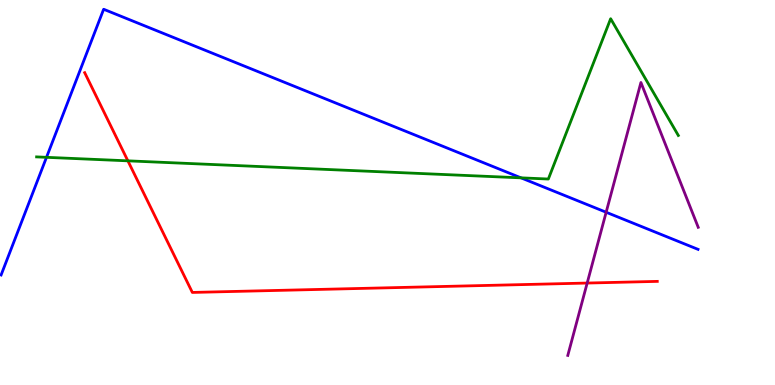[{'lines': ['blue', 'red'], 'intersections': []}, {'lines': ['green', 'red'], 'intersections': [{'x': 1.65, 'y': 5.82}]}, {'lines': ['purple', 'red'], 'intersections': [{'x': 7.58, 'y': 2.65}]}, {'lines': ['blue', 'green'], 'intersections': [{'x': 0.6, 'y': 5.91}, {'x': 6.72, 'y': 5.38}]}, {'lines': ['blue', 'purple'], 'intersections': [{'x': 7.82, 'y': 4.49}]}, {'lines': ['green', 'purple'], 'intersections': []}]